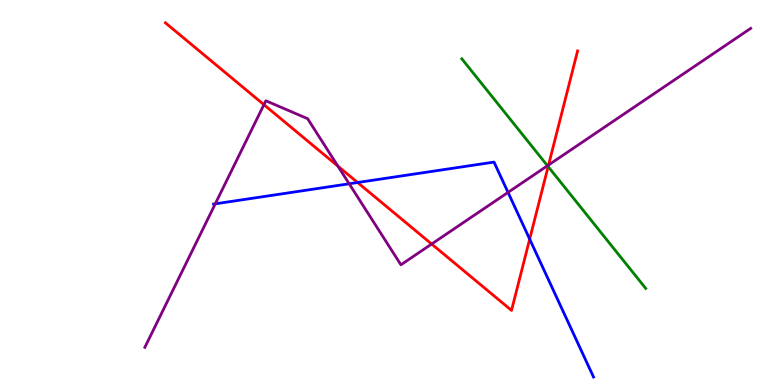[{'lines': ['blue', 'red'], 'intersections': [{'x': 4.61, 'y': 5.26}, {'x': 6.83, 'y': 3.79}]}, {'lines': ['green', 'red'], 'intersections': [{'x': 7.07, 'y': 5.67}]}, {'lines': ['purple', 'red'], 'intersections': [{'x': 3.41, 'y': 7.28}, {'x': 4.36, 'y': 5.68}, {'x': 5.57, 'y': 3.66}, {'x': 7.08, 'y': 5.71}]}, {'lines': ['blue', 'green'], 'intersections': []}, {'lines': ['blue', 'purple'], 'intersections': [{'x': 2.78, 'y': 4.71}, {'x': 4.51, 'y': 5.23}, {'x': 6.56, 'y': 5.0}]}, {'lines': ['green', 'purple'], 'intersections': [{'x': 7.06, 'y': 5.7}]}]